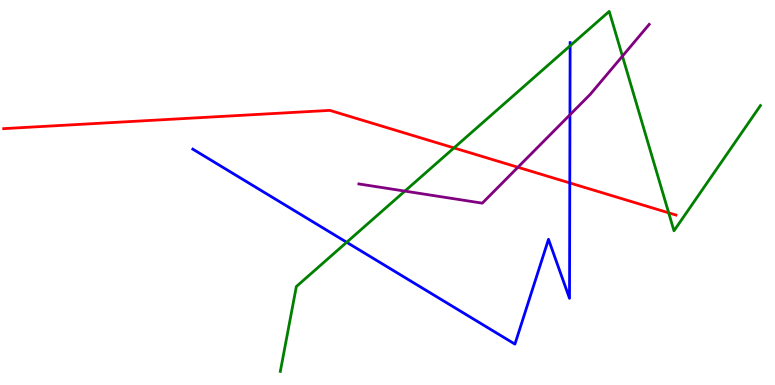[{'lines': ['blue', 'red'], 'intersections': [{'x': 7.35, 'y': 5.25}]}, {'lines': ['green', 'red'], 'intersections': [{'x': 5.86, 'y': 6.16}, {'x': 8.63, 'y': 4.47}]}, {'lines': ['purple', 'red'], 'intersections': [{'x': 6.68, 'y': 5.66}]}, {'lines': ['blue', 'green'], 'intersections': [{'x': 4.47, 'y': 3.71}, {'x': 7.36, 'y': 8.81}]}, {'lines': ['blue', 'purple'], 'intersections': [{'x': 7.35, 'y': 7.02}]}, {'lines': ['green', 'purple'], 'intersections': [{'x': 5.22, 'y': 5.04}, {'x': 8.03, 'y': 8.54}]}]